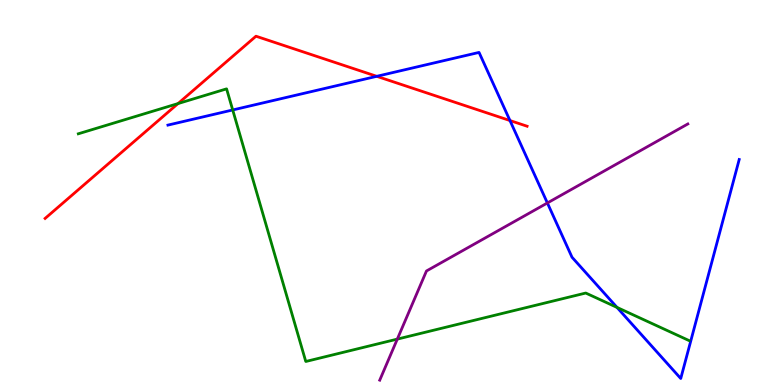[{'lines': ['blue', 'red'], 'intersections': [{'x': 4.86, 'y': 8.02}, {'x': 6.58, 'y': 6.87}]}, {'lines': ['green', 'red'], 'intersections': [{'x': 2.3, 'y': 7.31}]}, {'lines': ['purple', 'red'], 'intersections': []}, {'lines': ['blue', 'green'], 'intersections': [{'x': 3.0, 'y': 7.14}, {'x': 7.96, 'y': 2.02}]}, {'lines': ['blue', 'purple'], 'intersections': [{'x': 7.06, 'y': 4.73}]}, {'lines': ['green', 'purple'], 'intersections': [{'x': 5.13, 'y': 1.19}]}]